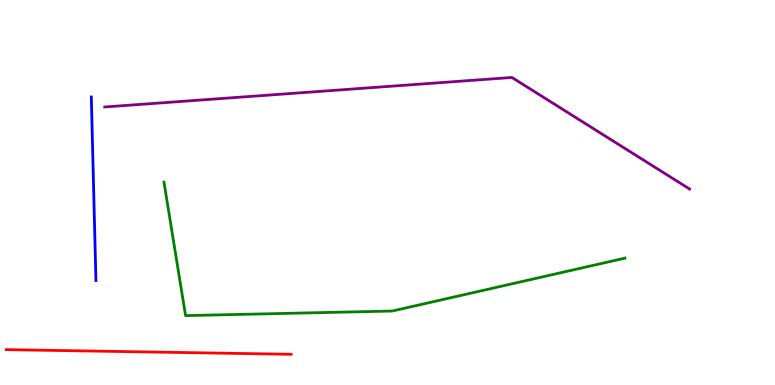[{'lines': ['blue', 'red'], 'intersections': []}, {'lines': ['green', 'red'], 'intersections': []}, {'lines': ['purple', 'red'], 'intersections': []}, {'lines': ['blue', 'green'], 'intersections': []}, {'lines': ['blue', 'purple'], 'intersections': []}, {'lines': ['green', 'purple'], 'intersections': []}]